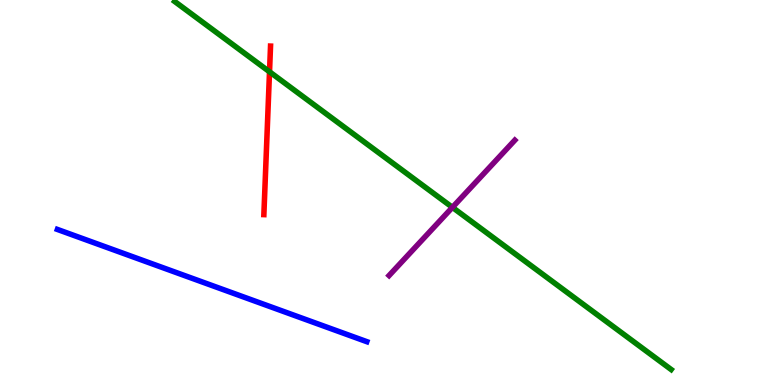[{'lines': ['blue', 'red'], 'intersections': []}, {'lines': ['green', 'red'], 'intersections': [{'x': 3.48, 'y': 8.14}]}, {'lines': ['purple', 'red'], 'intersections': []}, {'lines': ['blue', 'green'], 'intersections': []}, {'lines': ['blue', 'purple'], 'intersections': []}, {'lines': ['green', 'purple'], 'intersections': [{'x': 5.84, 'y': 4.61}]}]